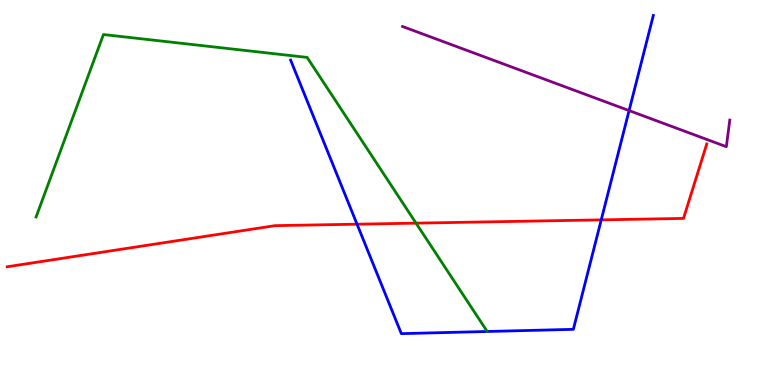[{'lines': ['blue', 'red'], 'intersections': [{'x': 4.61, 'y': 4.18}, {'x': 7.76, 'y': 4.29}]}, {'lines': ['green', 'red'], 'intersections': [{'x': 5.37, 'y': 4.2}]}, {'lines': ['purple', 'red'], 'intersections': []}, {'lines': ['blue', 'green'], 'intersections': []}, {'lines': ['blue', 'purple'], 'intersections': [{'x': 8.12, 'y': 7.13}]}, {'lines': ['green', 'purple'], 'intersections': []}]